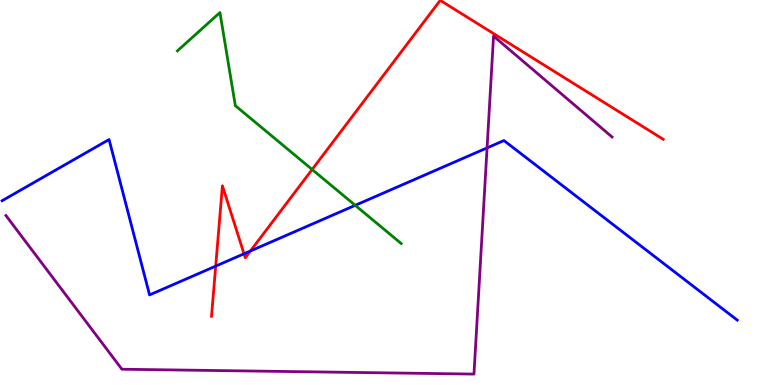[{'lines': ['blue', 'red'], 'intersections': [{'x': 2.78, 'y': 3.09}, {'x': 3.15, 'y': 3.41}, {'x': 3.23, 'y': 3.48}]}, {'lines': ['green', 'red'], 'intersections': [{'x': 4.03, 'y': 5.6}]}, {'lines': ['purple', 'red'], 'intersections': []}, {'lines': ['blue', 'green'], 'intersections': [{'x': 4.58, 'y': 4.67}]}, {'lines': ['blue', 'purple'], 'intersections': [{'x': 6.28, 'y': 6.16}]}, {'lines': ['green', 'purple'], 'intersections': []}]